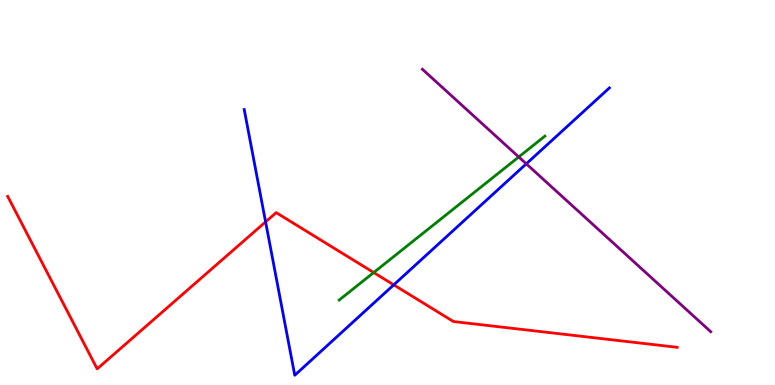[{'lines': ['blue', 'red'], 'intersections': [{'x': 3.43, 'y': 4.24}, {'x': 5.08, 'y': 2.6}]}, {'lines': ['green', 'red'], 'intersections': [{'x': 4.82, 'y': 2.92}]}, {'lines': ['purple', 'red'], 'intersections': []}, {'lines': ['blue', 'green'], 'intersections': []}, {'lines': ['blue', 'purple'], 'intersections': [{'x': 6.79, 'y': 5.74}]}, {'lines': ['green', 'purple'], 'intersections': [{'x': 6.69, 'y': 5.92}]}]